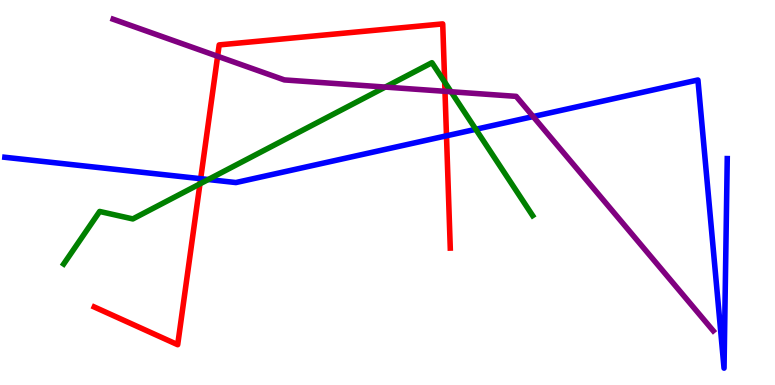[{'lines': ['blue', 'red'], 'intersections': [{'x': 2.59, 'y': 5.36}, {'x': 5.76, 'y': 6.47}]}, {'lines': ['green', 'red'], 'intersections': [{'x': 2.58, 'y': 5.22}, {'x': 5.74, 'y': 7.87}]}, {'lines': ['purple', 'red'], 'intersections': [{'x': 2.81, 'y': 8.54}, {'x': 5.74, 'y': 7.63}]}, {'lines': ['blue', 'green'], 'intersections': [{'x': 2.69, 'y': 5.34}, {'x': 6.14, 'y': 6.64}]}, {'lines': ['blue', 'purple'], 'intersections': [{'x': 6.88, 'y': 6.97}]}, {'lines': ['green', 'purple'], 'intersections': [{'x': 4.97, 'y': 7.74}, {'x': 5.82, 'y': 7.62}]}]